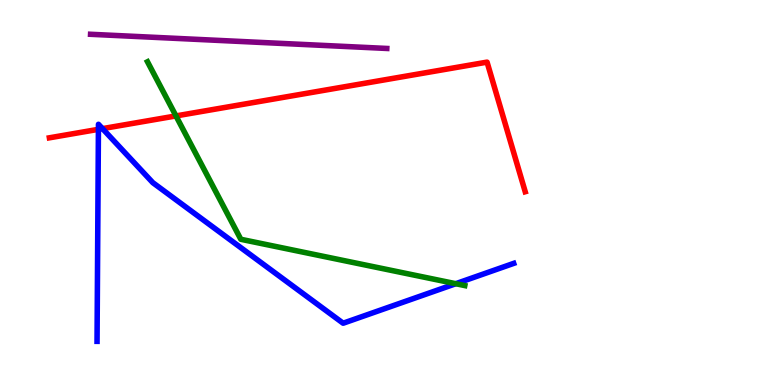[{'lines': ['blue', 'red'], 'intersections': [{'x': 1.27, 'y': 6.64}, {'x': 1.32, 'y': 6.66}]}, {'lines': ['green', 'red'], 'intersections': [{'x': 2.27, 'y': 6.99}]}, {'lines': ['purple', 'red'], 'intersections': []}, {'lines': ['blue', 'green'], 'intersections': [{'x': 5.88, 'y': 2.63}]}, {'lines': ['blue', 'purple'], 'intersections': []}, {'lines': ['green', 'purple'], 'intersections': []}]